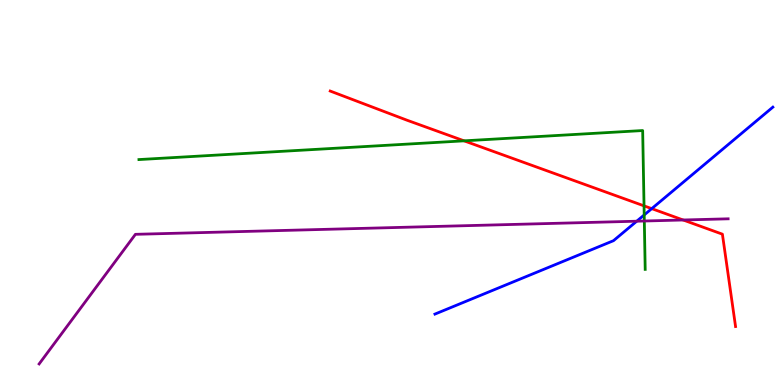[{'lines': ['blue', 'red'], 'intersections': [{'x': 8.41, 'y': 4.58}]}, {'lines': ['green', 'red'], 'intersections': [{'x': 5.99, 'y': 6.34}, {'x': 8.31, 'y': 4.65}]}, {'lines': ['purple', 'red'], 'intersections': [{'x': 8.81, 'y': 4.29}]}, {'lines': ['blue', 'green'], 'intersections': [{'x': 8.31, 'y': 4.42}]}, {'lines': ['blue', 'purple'], 'intersections': [{'x': 8.22, 'y': 4.25}]}, {'lines': ['green', 'purple'], 'intersections': [{'x': 8.31, 'y': 4.26}]}]